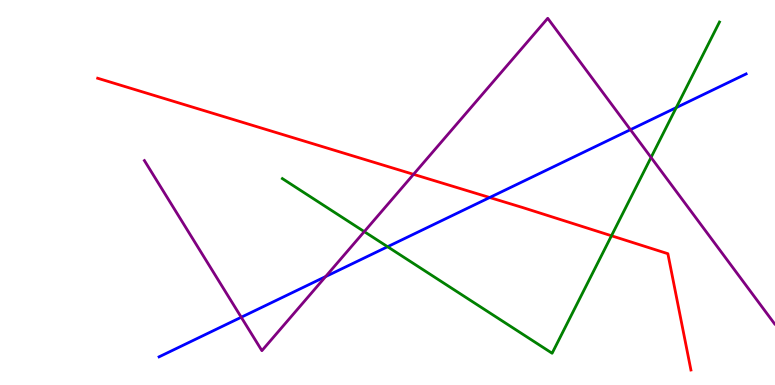[{'lines': ['blue', 'red'], 'intersections': [{'x': 6.32, 'y': 4.87}]}, {'lines': ['green', 'red'], 'intersections': [{'x': 7.89, 'y': 3.88}]}, {'lines': ['purple', 'red'], 'intersections': [{'x': 5.34, 'y': 5.47}]}, {'lines': ['blue', 'green'], 'intersections': [{'x': 5.0, 'y': 3.59}, {'x': 8.73, 'y': 7.2}]}, {'lines': ['blue', 'purple'], 'intersections': [{'x': 3.11, 'y': 1.76}, {'x': 4.2, 'y': 2.82}, {'x': 8.13, 'y': 6.63}]}, {'lines': ['green', 'purple'], 'intersections': [{'x': 4.7, 'y': 3.98}, {'x': 8.4, 'y': 5.91}]}]